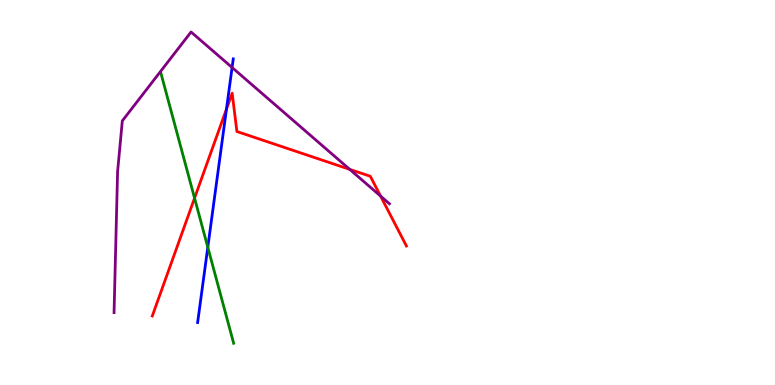[{'lines': ['blue', 'red'], 'intersections': [{'x': 2.92, 'y': 7.17}]}, {'lines': ['green', 'red'], 'intersections': [{'x': 2.51, 'y': 4.85}]}, {'lines': ['purple', 'red'], 'intersections': [{'x': 4.51, 'y': 5.6}, {'x': 4.91, 'y': 4.91}]}, {'lines': ['blue', 'green'], 'intersections': [{'x': 2.68, 'y': 3.58}]}, {'lines': ['blue', 'purple'], 'intersections': [{'x': 2.99, 'y': 8.25}]}, {'lines': ['green', 'purple'], 'intersections': []}]